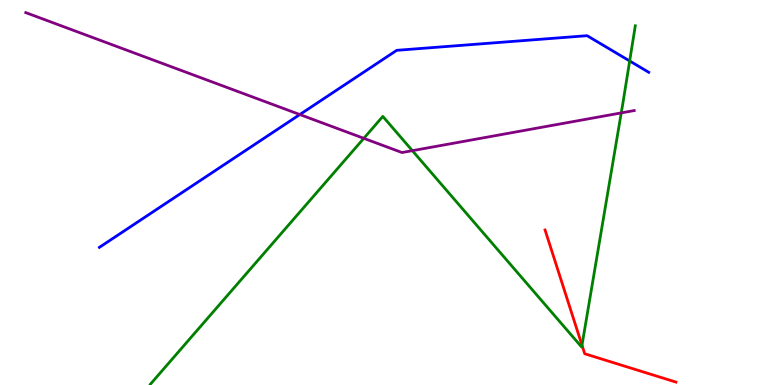[{'lines': ['blue', 'red'], 'intersections': []}, {'lines': ['green', 'red'], 'intersections': [{'x': 7.51, 'y': 1.03}]}, {'lines': ['purple', 'red'], 'intersections': []}, {'lines': ['blue', 'green'], 'intersections': [{'x': 8.12, 'y': 8.42}]}, {'lines': ['blue', 'purple'], 'intersections': [{'x': 3.87, 'y': 7.02}]}, {'lines': ['green', 'purple'], 'intersections': [{'x': 4.69, 'y': 6.41}, {'x': 5.32, 'y': 6.09}, {'x': 8.02, 'y': 7.07}]}]